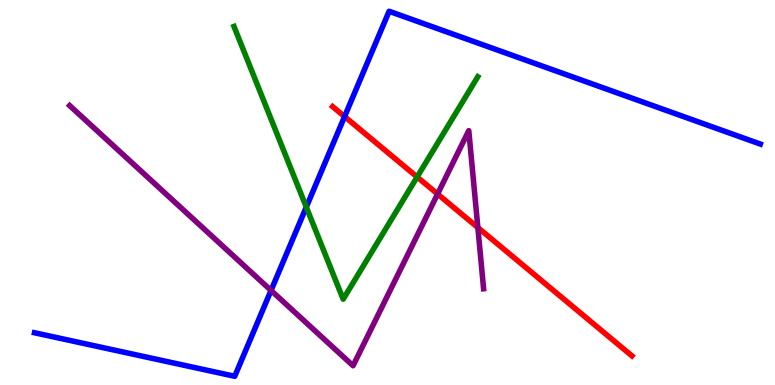[{'lines': ['blue', 'red'], 'intersections': [{'x': 4.45, 'y': 6.97}]}, {'lines': ['green', 'red'], 'intersections': [{'x': 5.38, 'y': 5.4}]}, {'lines': ['purple', 'red'], 'intersections': [{'x': 5.65, 'y': 4.96}, {'x': 6.17, 'y': 4.09}]}, {'lines': ['blue', 'green'], 'intersections': [{'x': 3.95, 'y': 4.62}]}, {'lines': ['blue', 'purple'], 'intersections': [{'x': 3.5, 'y': 2.46}]}, {'lines': ['green', 'purple'], 'intersections': []}]